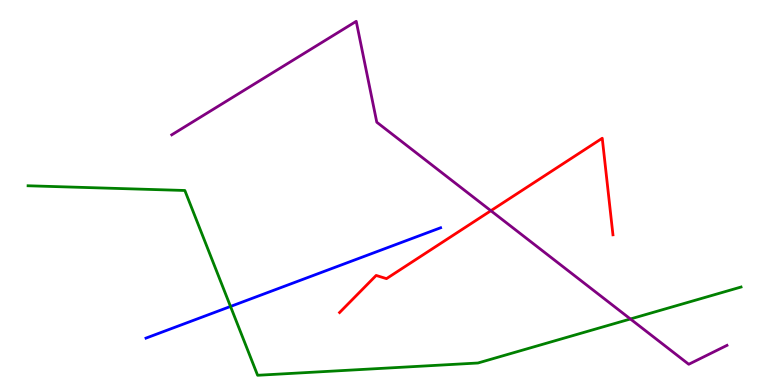[{'lines': ['blue', 'red'], 'intersections': []}, {'lines': ['green', 'red'], 'intersections': []}, {'lines': ['purple', 'red'], 'intersections': [{'x': 6.33, 'y': 4.53}]}, {'lines': ['blue', 'green'], 'intersections': [{'x': 2.97, 'y': 2.04}]}, {'lines': ['blue', 'purple'], 'intersections': []}, {'lines': ['green', 'purple'], 'intersections': [{'x': 8.13, 'y': 1.71}]}]